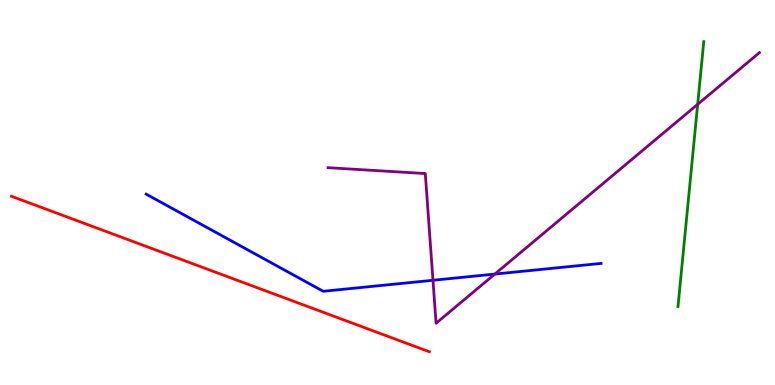[{'lines': ['blue', 'red'], 'intersections': []}, {'lines': ['green', 'red'], 'intersections': []}, {'lines': ['purple', 'red'], 'intersections': []}, {'lines': ['blue', 'green'], 'intersections': []}, {'lines': ['blue', 'purple'], 'intersections': [{'x': 5.59, 'y': 2.72}, {'x': 6.39, 'y': 2.88}]}, {'lines': ['green', 'purple'], 'intersections': [{'x': 9.0, 'y': 7.29}]}]